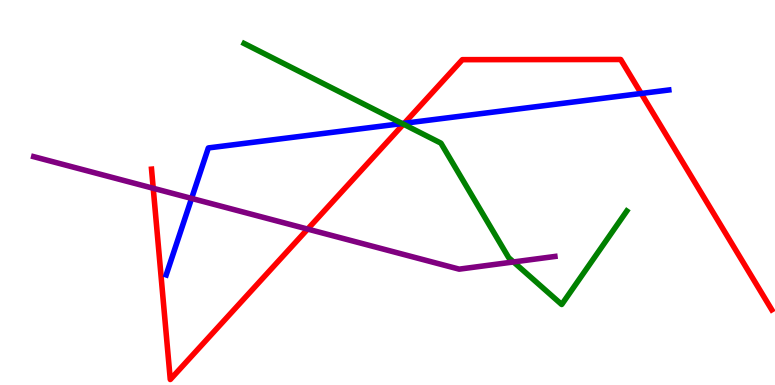[{'lines': ['blue', 'red'], 'intersections': [{'x': 5.22, 'y': 6.8}, {'x': 8.27, 'y': 7.57}]}, {'lines': ['green', 'red'], 'intersections': [{'x': 5.21, 'y': 6.77}]}, {'lines': ['purple', 'red'], 'intersections': [{'x': 1.98, 'y': 5.11}, {'x': 3.97, 'y': 4.05}]}, {'lines': ['blue', 'green'], 'intersections': [{'x': 5.19, 'y': 6.79}]}, {'lines': ['blue', 'purple'], 'intersections': [{'x': 2.47, 'y': 4.85}]}, {'lines': ['green', 'purple'], 'intersections': [{'x': 6.63, 'y': 3.2}]}]